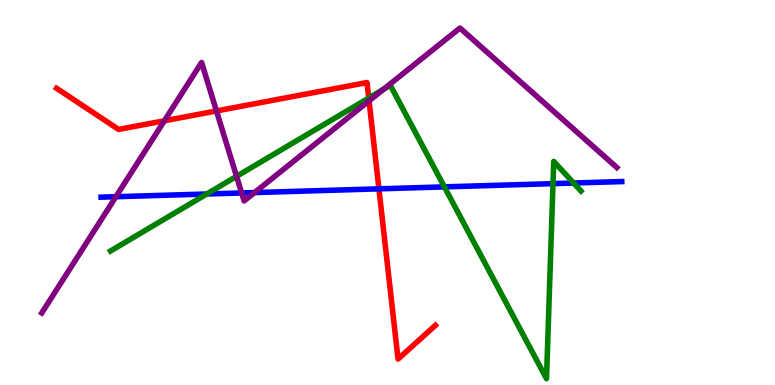[{'lines': ['blue', 'red'], 'intersections': [{'x': 4.89, 'y': 5.1}]}, {'lines': ['green', 'red'], 'intersections': [{'x': 4.76, 'y': 7.45}]}, {'lines': ['purple', 'red'], 'intersections': [{'x': 2.12, 'y': 6.86}, {'x': 2.79, 'y': 7.12}, {'x': 4.76, 'y': 7.38}]}, {'lines': ['blue', 'green'], 'intersections': [{'x': 2.67, 'y': 4.96}, {'x': 5.73, 'y': 5.15}, {'x': 7.14, 'y': 5.23}, {'x': 7.4, 'y': 5.25}]}, {'lines': ['blue', 'purple'], 'intersections': [{'x': 1.5, 'y': 4.89}, {'x': 3.12, 'y': 4.99}, {'x': 3.28, 'y': 5.0}]}, {'lines': ['green', 'purple'], 'intersections': [{'x': 3.05, 'y': 5.42}, {'x': 4.95, 'y': 7.68}]}]